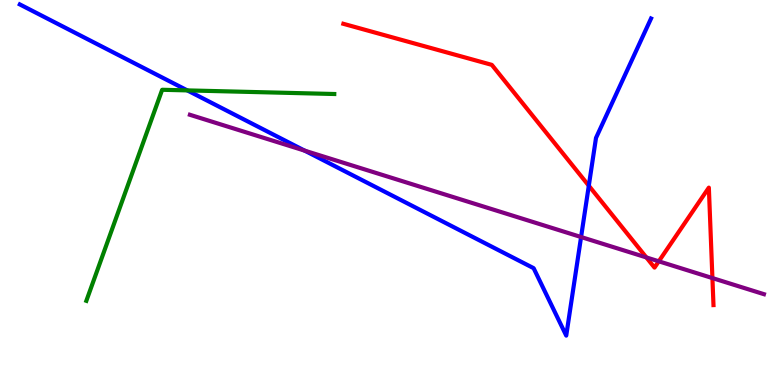[{'lines': ['blue', 'red'], 'intersections': [{'x': 7.6, 'y': 5.18}]}, {'lines': ['green', 'red'], 'intersections': []}, {'lines': ['purple', 'red'], 'intersections': [{'x': 8.34, 'y': 3.31}, {'x': 8.5, 'y': 3.21}, {'x': 9.19, 'y': 2.78}]}, {'lines': ['blue', 'green'], 'intersections': [{'x': 2.42, 'y': 7.65}]}, {'lines': ['blue', 'purple'], 'intersections': [{'x': 3.93, 'y': 6.09}, {'x': 7.5, 'y': 3.84}]}, {'lines': ['green', 'purple'], 'intersections': []}]